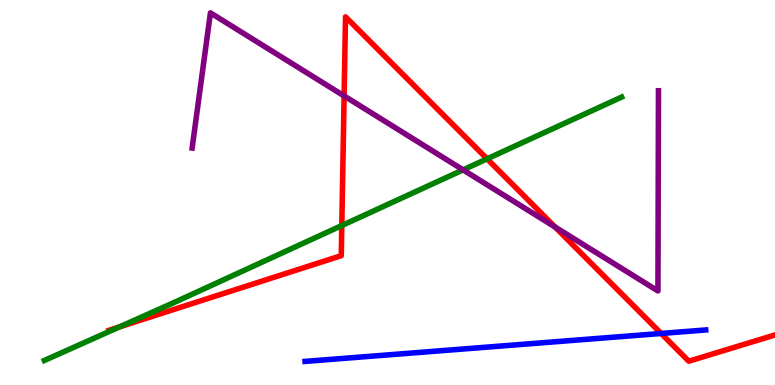[{'lines': ['blue', 'red'], 'intersections': [{'x': 8.53, 'y': 1.34}]}, {'lines': ['green', 'red'], 'intersections': [{'x': 1.54, 'y': 1.51}, {'x': 4.41, 'y': 4.14}, {'x': 6.28, 'y': 5.87}]}, {'lines': ['purple', 'red'], 'intersections': [{'x': 4.44, 'y': 7.51}, {'x': 7.16, 'y': 4.1}]}, {'lines': ['blue', 'green'], 'intersections': []}, {'lines': ['blue', 'purple'], 'intersections': []}, {'lines': ['green', 'purple'], 'intersections': [{'x': 5.98, 'y': 5.59}]}]